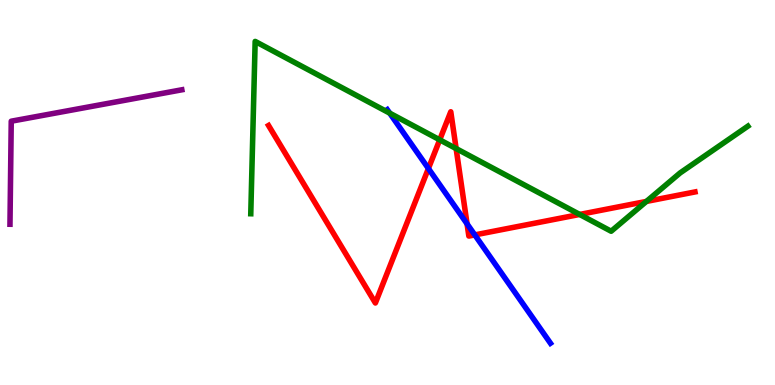[{'lines': ['blue', 'red'], 'intersections': [{'x': 5.53, 'y': 5.62}, {'x': 6.03, 'y': 4.19}, {'x': 6.13, 'y': 3.9}]}, {'lines': ['green', 'red'], 'intersections': [{'x': 5.67, 'y': 6.37}, {'x': 5.89, 'y': 6.14}, {'x': 7.48, 'y': 4.43}, {'x': 8.34, 'y': 4.77}]}, {'lines': ['purple', 'red'], 'intersections': []}, {'lines': ['blue', 'green'], 'intersections': [{'x': 5.03, 'y': 7.06}]}, {'lines': ['blue', 'purple'], 'intersections': []}, {'lines': ['green', 'purple'], 'intersections': []}]